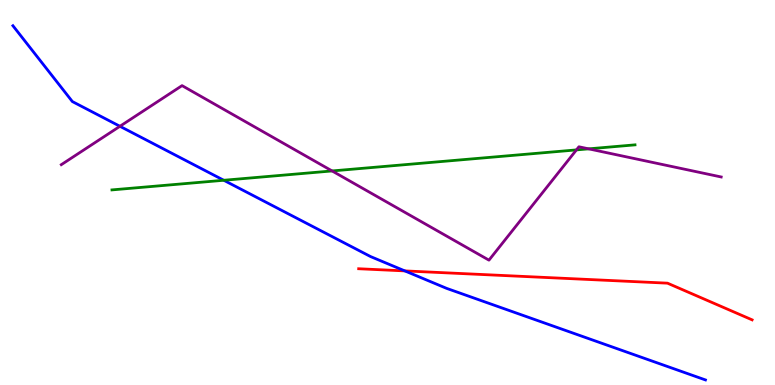[{'lines': ['blue', 'red'], 'intersections': [{'x': 5.22, 'y': 2.96}]}, {'lines': ['green', 'red'], 'intersections': []}, {'lines': ['purple', 'red'], 'intersections': []}, {'lines': ['blue', 'green'], 'intersections': [{'x': 2.89, 'y': 5.32}]}, {'lines': ['blue', 'purple'], 'intersections': [{'x': 1.55, 'y': 6.72}]}, {'lines': ['green', 'purple'], 'intersections': [{'x': 4.28, 'y': 5.56}, {'x': 7.44, 'y': 6.11}, {'x': 7.6, 'y': 6.13}]}]